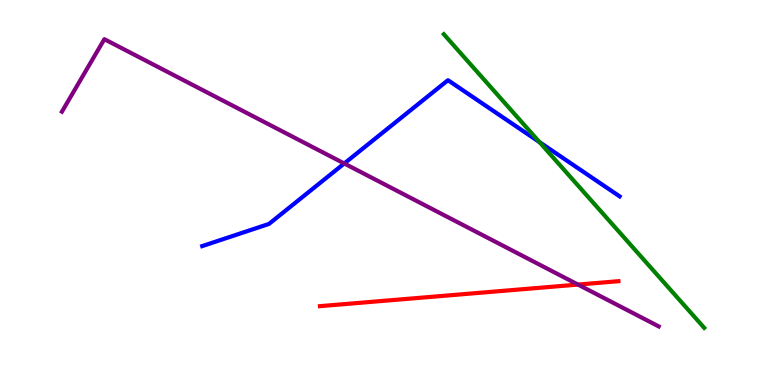[{'lines': ['blue', 'red'], 'intersections': []}, {'lines': ['green', 'red'], 'intersections': []}, {'lines': ['purple', 'red'], 'intersections': [{'x': 7.46, 'y': 2.61}]}, {'lines': ['blue', 'green'], 'intersections': [{'x': 6.96, 'y': 6.31}]}, {'lines': ['blue', 'purple'], 'intersections': [{'x': 4.44, 'y': 5.75}]}, {'lines': ['green', 'purple'], 'intersections': []}]